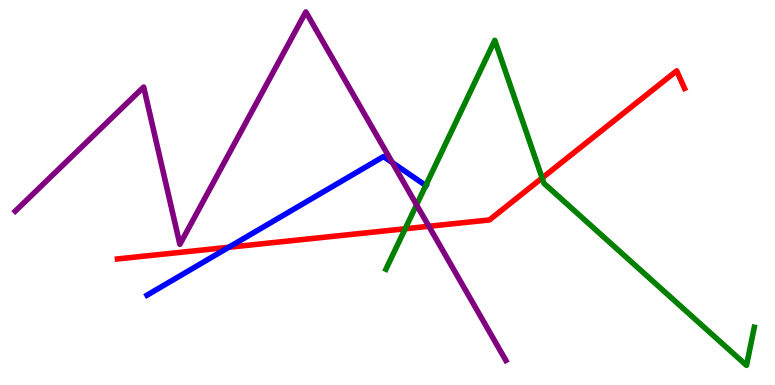[{'lines': ['blue', 'red'], 'intersections': [{'x': 2.95, 'y': 3.58}]}, {'lines': ['green', 'red'], 'intersections': [{'x': 5.23, 'y': 4.06}, {'x': 7.0, 'y': 5.38}]}, {'lines': ['purple', 'red'], 'intersections': [{'x': 5.53, 'y': 4.12}]}, {'lines': ['blue', 'green'], 'intersections': [{'x': 5.49, 'y': 5.18}]}, {'lines': ['blue', 'purple'], 'intersections': [{'x': 5.06, 'y': 5.78}]}, {'lines': ['green', 'purple'], 'intersections': [{'x': 5.37, 'y': 4.68}]}]